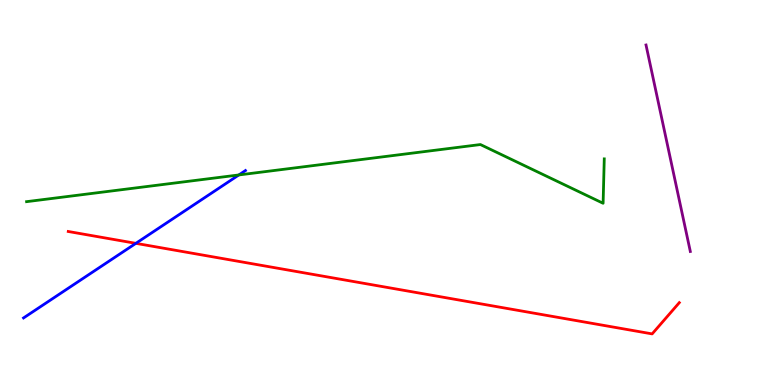[{'lines': ['blue', 'red'], 'intersections': [{'x': 1.75, 'y': 3.68}]}, {'lines': ['green', 'red'], 'intersections': []}, {'lines': ['purple', 'red'], 'intersections': []}, {'lines': ['blue', 'green'], 'intersections': [{'x': 3.08, 'y': 5.46}]}, {'lines': ['blue', 'purple'], 'intersections': []}, {'lines': ['green', 'purple'], 'intersections': []}]